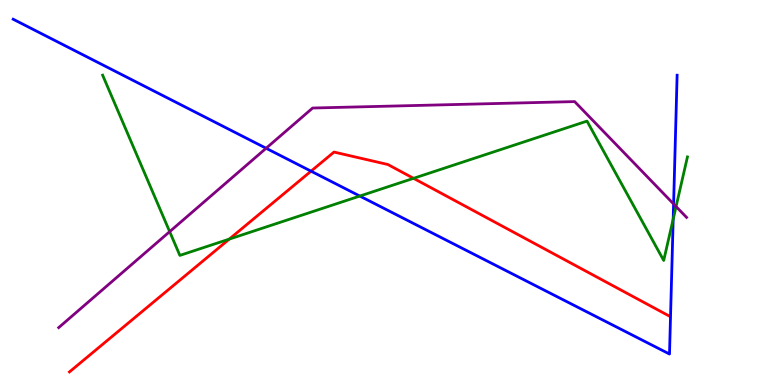[{'lines': ['blue', 'red'], 'intersections': [{'x': 4.01, 'y': 5.55}]}, {'lines': ['green', 'red'], 'intersections': [{'x': 2.96, 'y': 3.79}, {'x': 5.34, 'y': 5.37}]}, {'lines': ['purple', 'red'], 'intersections': []}, {'lines': ['blue', 'green'], 'intersections': [{'x': 4.64, 'y': 4.91}, {'x': 8.69, 'y': 4.31}]}, {'lines': ['blue', 'purple'], 'intersections': [{'x': 3.43, 'y': 6.15}, {'x': 8.69, 'y': 4.7}]}, {'lines': ['green', 'purple'], 'intersections': [{'x': 2.19, 'y': 3.98}, {'x': 8.72, 'y': 4.64}]}]